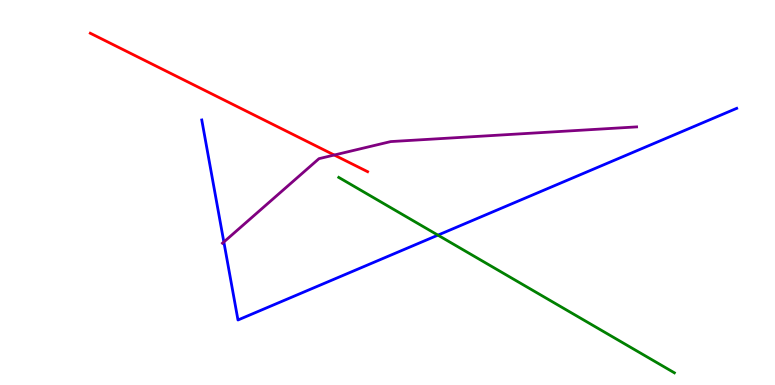[{'lines': ['blue', 'red'], 'intersections': []}, {'lines': ['green', 'red'], 'intersections': []}, {'lines': ['purple', 'red'], 'intersections': [{'x': 4.31, 'y': 5.97}]}, {'lines': ['blue', 'green'], 'intersections': [{'x': 5.65, 'y': 3.89}]}, {'lines': ['blue', 'purple'], 'intersections': [{'x': 2.89, 'y': 3.71}]}, {'lines': ['green', 'purple'], 'intersections': []}]